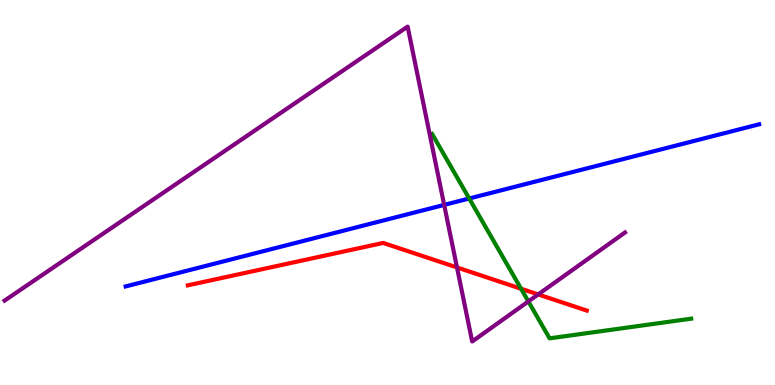[{'lines': ['blue', 'red'], 'intersections': []}, {'lines': ['green', 'red'], 'intersections': [{'x': 6.72, 'y': 2.5}]}, {'lines': ['purple', 'red'], 'intersections': [{'x': 5.9, 'y': 3.05}, {'x': 6.94, 'y': 2.35}]}, {'lines': ['blue', 'green'], 'intersections': [{'x': 6.05, 'y': 4.84}]}, {'lines': ['blue', 'purple'], 'intersections': [{'x': 5.73, 'y': 4.68}]}, {'lines': ['green', 'purple'], 'intersections': [{'x': 6.82, 'y': 2.17}]}]